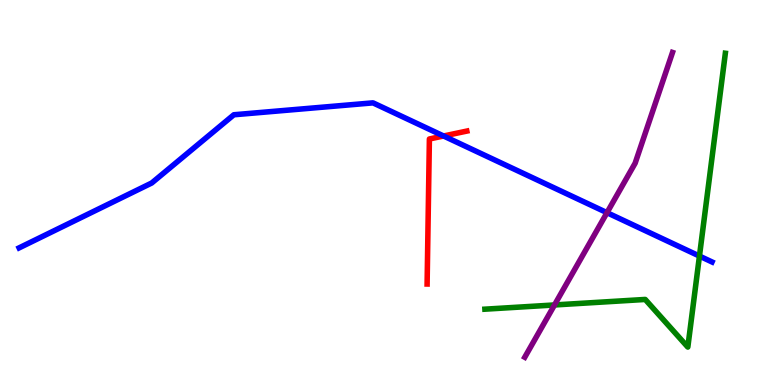[{'lines': ['blue', 'red'], 'intersections': [{'x': 5.72, 'y': 6.47}]}, {'lines': ['green', 'red'], 'intersections': []}, {'lines': ['purple', 'red'], 'intersections': []}, {'lines': ['blue', 'green'], 'intersections': [{'x': 9.03, 'y': 3.35}]}, {'lines': ['blue', 'purple'], 'intersections': [{'x': 7.83, 'y': 4.48}]}, {'lines': ['green', 'purple'], 'intersections': [{'x': 7.15, 'y': 2.08}]}]